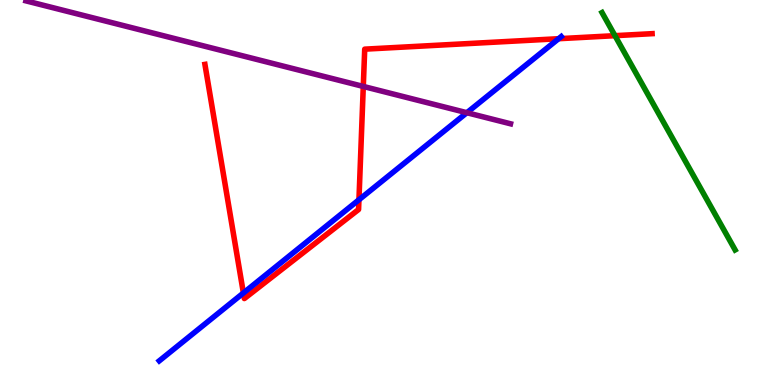[{'lines': ['blue', 'red'], 'intersections': [{'x': 3.14, 'y': 2.39}, {'x': 4.63, 'y': 4.81}, {'x': 7.21, 'y': 8.99}]}, {'lines': ['green', 'red'], 'intersections': [{'x': 7.94, 'y': 9.07}]}, {'lines': ['purple', 'red'], 'intersections': [{'x': 4.69, 'y': 7.75}]}, {'lines': ['blue', 'green'], 'intersections': []}, {'lines': ['blue', 'purple'], 'intersections': [{'x': 6.02, 'y': 7.07}]}, {'lines': ['green', 'purple'], 'intersections': []}]